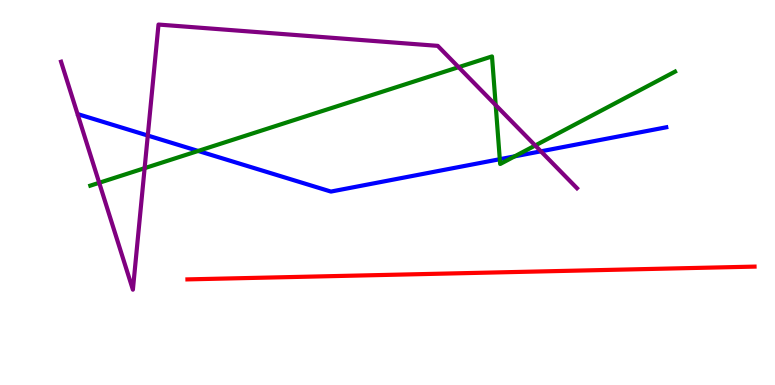[{'lines': ['blue', 'red'], 'intersections': []}, {'lines': ['green', 'red'], 'intersections': []}, {'lines': ['purple', 'red'], 'intersections': []}, {'lines': ['blue', 'green'], 'intersections': [{'x': 2.56, 'y': 6.08}, {'x': 6.45, 'y': 5.86}, {'x': 6.64, 'y': 5.94}]}, {'lines': ['blue', 'purple'], 'intersections': [{'x': 1.91, 'y': 6.48}, {'x': 6.98, 'y': 6.07}]}, {'lines': ['green', 'purple'], 'intersections': [{'x': 1.28, 'y': 5.25}, {'x': 1.87, 'y': 5.63}, {'x': 5.92, 'y': 8.26}, {'x': 6.4, 'y': 7.27}, {'x': 6.91, 'y': 6.22}]}]